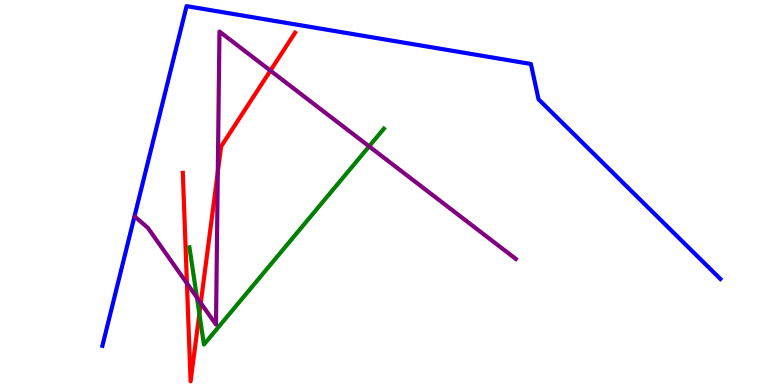[{'lines': ['blue', 'red'], 'intersections': []}, {'lines': ['green', 'red'], 'intersections': [{'x': 2.57, 'y': 1.85}]}, {'lines': ['purple', 'red'], 'intersections': [{'x': 2.41, 'y': 2.64}, {'x': 2.59, 'y': 2.13}, {'x': 2.81, 'y': 5.53}, {'x': 3.49, 'y': 8.17}]}, {'lines': ['blue', 'green'], 'intersections': []}, {'lines': ['blue', 'purple'], 'intersections': []}, {'lines': ['green', 'purple'], 'intersections': [{'x': 2.54, 'y': 2.27}, {'x': 4.76, 'y': 6.2}]}]